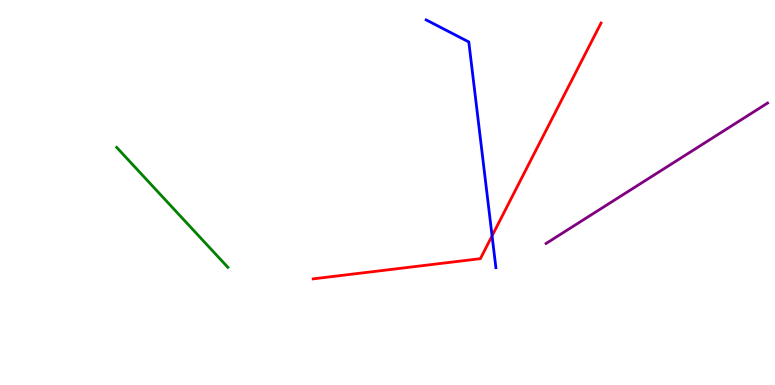[{'lines': ['blue', 'red'], 'intersections': [{'x': 6.35, 'y': 3.87}]}, {'lines': ['green', 'red'], 'intersections': []}, {'lines': ['purple', 'red'], 'intersections': []}, {'lines': ['blue', 'green'], 'intersections': []}, {'lines': ['blue', 'purple'], 'intersections': []}, {'lines': ['green', 'purple'], 'intersections': []}]